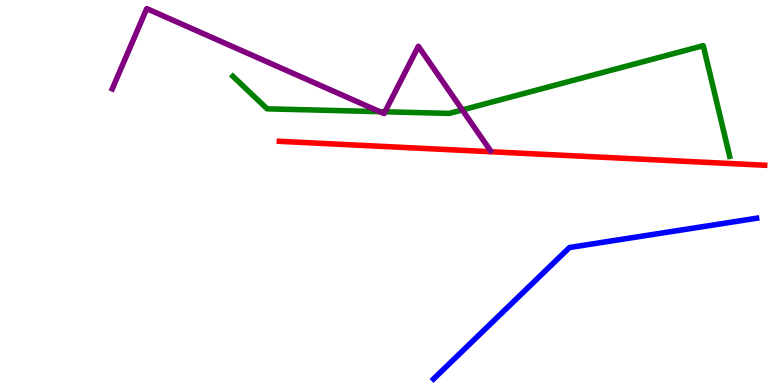[{'lines': ['blue', 'red'], 'intersections': []}, {'lines': ['green', 'red'], 'intersections': []}, {'lines': ['purple', 'red'], 'intersections': []}, {'lines': ['blue', 'green'], 'intersections': []}, {'lines': ['blue', 'purple'], 'intersections': []}, {'lines': ['green', 'purple'], 'intersections': [{'x': 4.9, 'y': 7.1}, {'x': 4.97, 'y': 7.1}, {'x': 5.97, 'y': 7.14}]}]